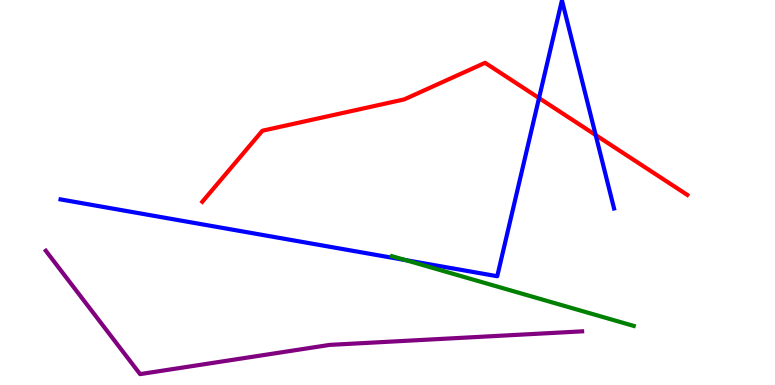[{'lines': ['blue', 'red'], 'intersections': [{'x': 6.96, 'y': 7.45}, {'x': 7.69, 'y': 6.49}]}, {'lines': ['green', 'red'], 'intersections': []}, {'lines': ['purple', 'red'], 'intersections': []}, {'lines': ['blue', 'green'], 'intersections': [{'x': 5.23, 'y': 3.24}]}, {'lines': ['blue', 'purple'], 'intersections': []}, {'lines': ['green', 'purple'], 'intersections': []}]